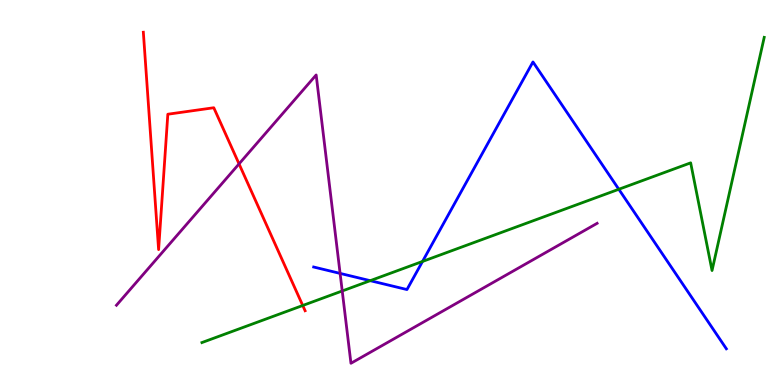[{'lines': ['blue', 'red'], 'intersections': []}, {'lines': ['green', 'red'], 'intersections': [{'x': 3.91, 'y': 2.07}]}, {'lines': ['purple', 'red'], 'intersections': [{'x': 3.08, 'y': 5.74}]}, {'lines': ['blue', 'green'], 'intersections': [{'x': 4.78, 'y': 2.71}, {'x': 5.45, 'y': 3.21}, {'x': 7.98, 'y': 5.08}]}, {'lines': ['blue', 'purple'], 'intersections': [{'x': 4.39, 'y': 2.9}]}, {'lines': ['green', 'purple'], 'intersections': [{'x': 4.42, 'y': 2.44}]}]